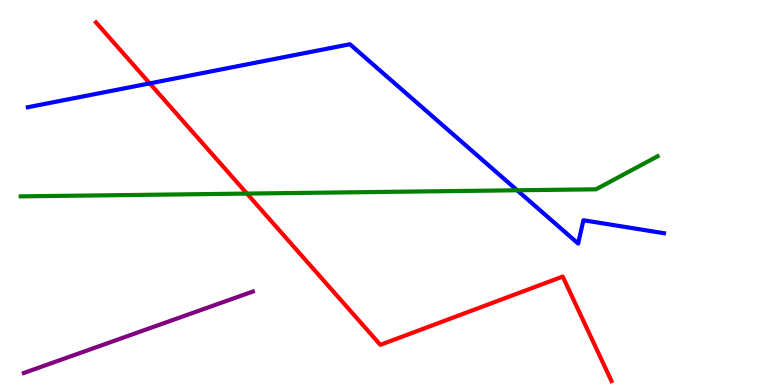[{'lines': ['blue', 'red'], 'intersections': [{'x': 1.93, 'y': 7.83}]}, {'lines': ['green', 'red'], 'intersections': [{'x': 3.19, 'y': 4.97}]}, {'lines': ['purple', 'red'], 'intersections': []}, {'lines': ['blue', 'green'], 'intersections': [{'x': 6.67, 'y': 5.06}]}, {'lines': ['blue', 'purple'], 'intersections': []}, {'lines': ['green', 'purple'], 'intersections': []}]